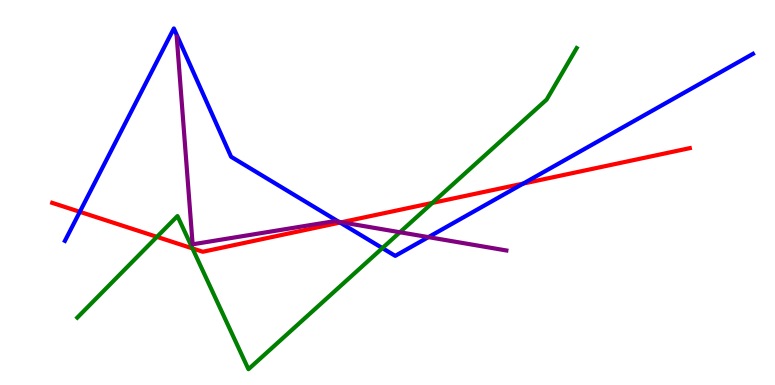[{'lines': ['blue', 'red'], 'intersections': [{'x': 1.03, 'y': 4.5}, {'x': 4.39, 'y': 4.22}, {'x': 6.75, 'y': 5.23}]}, {'lines': ['green', 'red'], 'intersections': [{'x': 2.03, 'y': 3.85}, {'x': 2.48, 'y': 3.55}, {'x': 5.58, 'y': 4.73}]}, {'lines': ['purple', 'red'], 'intersections': [{'x': 4.41, 'y': 4.23}]}, {'lines': ['blue', 'green'], 'intersections': [{'x': 4.93, 'y': 3.56}]}, {'lines': ['blue', 'purple'], 'intersections': [{'x': 4.37, 'y': 4.24}, {'x': 5.53, 'y': 3.84}]}, {'lines': ['green', 'purple'], 'intersections': [{'x': 5.16, 'y': 3.97}]}]